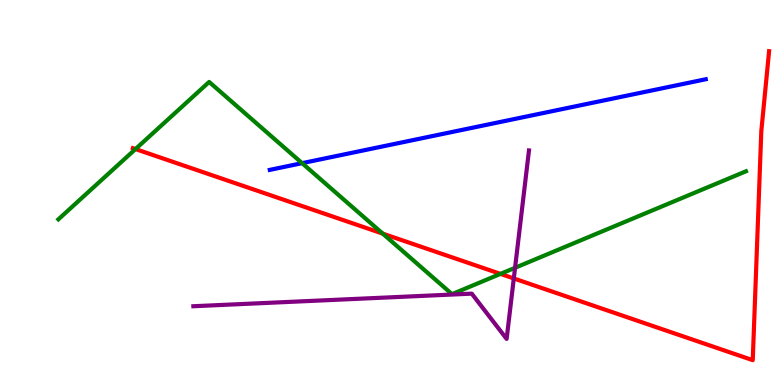[{'lines': ['blue', 'red'], 'intersections': []}, {'lines': ['green', 'red'], 'intersections': [{'x': 1.75, 'y': 6.13}, {'x': 4.94, 'y': 3.93}, {'x': 6.46, 'y': 2.89}]}, {'lines': ['purple', 'red'], 'intersections': [{'x': 6.63, 'y': 2.77}]}, {'lines': ['blue', 'green'], 'intersections': [{'x': 3.9, 'y': 5.76}]}, {'lines': ['blue', 'purple'], 'intersections': []}, {'lines': ['green', 'purple'], 'intersections': [{'x': 6.65, 'y': 3.04}]}]